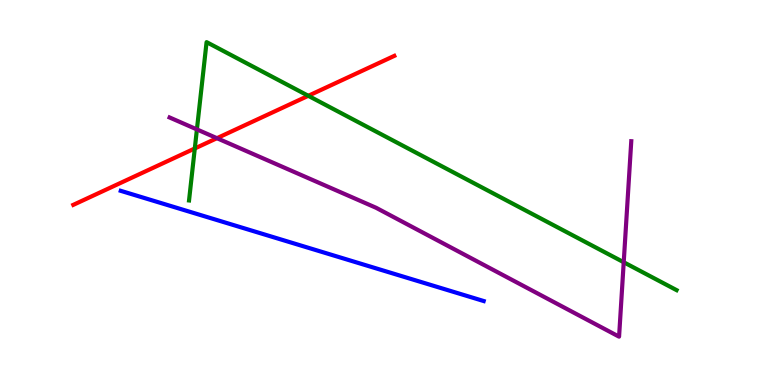[{'lines': ['blue', 'red'], 'intersections': []}, {'lines': ['green', 'red'], 'intersections': [{'x': 2.51, 'y': 6.14}, {'x': 3.98, 'y': 7.51}]}, {'lines': ['purple', 'red'], 'intersections': [{'x': 2.8, 'y': 6.41}]}, {'lines': ['blue', 'green'], 'intersections': []}, {'lines': ['blue', 'purple'], 'intersections': []}, {'lines': ['green', 'purple'], 'intersections': [{'x': 2.54, 'y': 6.64}, {'x': 8.05, 'y': 3.19}]}]